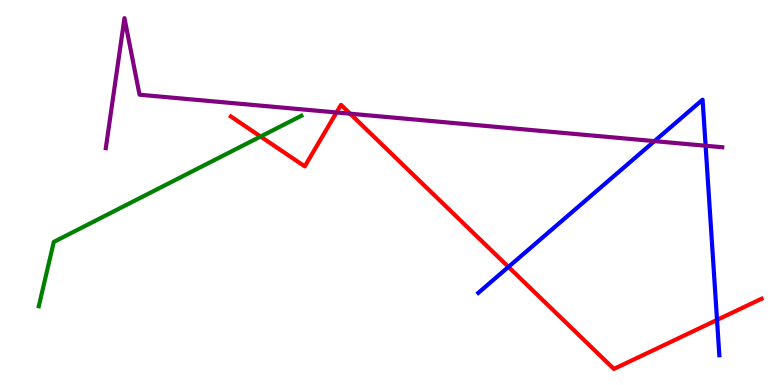[{'lines': ['blue', 'red'], 'intersections': [{'x': 6.56, 'y': 3.07}, {'x': 9.25, 'y': 1.69}]}, {'lines': ['green', 'red'], 'intersections': [{'x': 3.36, 'y': 6.45}]}, {'lines': ['purple', 'red'], 'intersections': [{'x': 4.34, 'y': 7.08}, {'x': 4.52, 'y': 7.05}]}, {'lines': ['blue', 'green'], 'intersections': []}, {'lines': ['blue', 'purple'], 'intersections': [{'x': 8.44, 'y': 6.33}, {'x': 9.1, 'y': 6.21}]}, {'lines': ['green', 'purple'], 'intersections': []}]